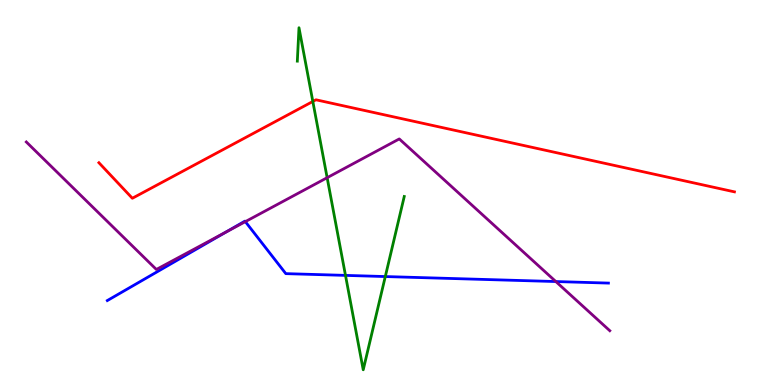[{'lines': ['blue', 'red'], 'intersections': []}, {'lines': ['green', 'red'], 'intersections': [{'x': 4.04, 'y': 7.36}]}, {'lines': ['purple', 'red'], 'intersections': []}, {'lines': ['blue', 'green'], 'intersections': [{'x': 4.46, 'y': 2.85}, {'x': 4.97, 'y': 2.82}]}, {'lines': ['blue', 'purple'], 'intersections': [{'x': 2.92, 'y': 3.97}, {'x': 3.17, 'y': 4.24}, {'x': 7.17, 'y': 2.69}]}, {'lines': ['green', 'purple'], 'intersections': [{'x': 4.22, 'y': 5.38}]}]